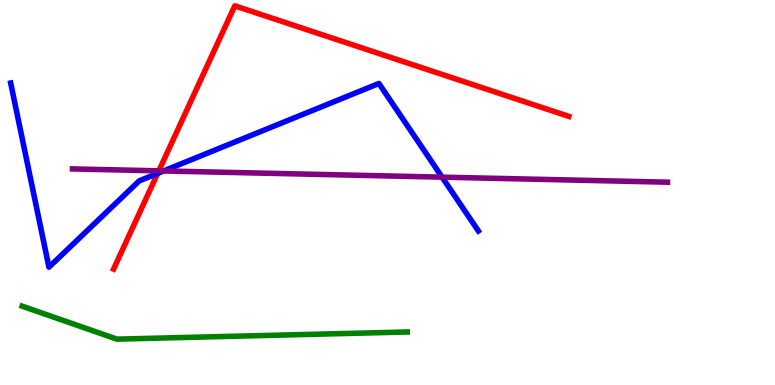[{'lines': ['blue', 'red'], 'intersections': [{'x': 2.03, 'y': 5.5}]}, {'lines': ['green', 'red'], 'intersections': []}, {'lines': ['purple', 'red'], 'intersections': [{'x': 2.05, 'y': 5.56}]}, {'lines': ['blue', 'green'], 'intersections': []}, {'lines': ['blue', 'purple'], 'intersections': [{'x': 2.11, 'y': 5.56}, {'x': 5.7, 'y': 5.4}]}, {'lines': ['green', 'purple'], 'intersections': []}]